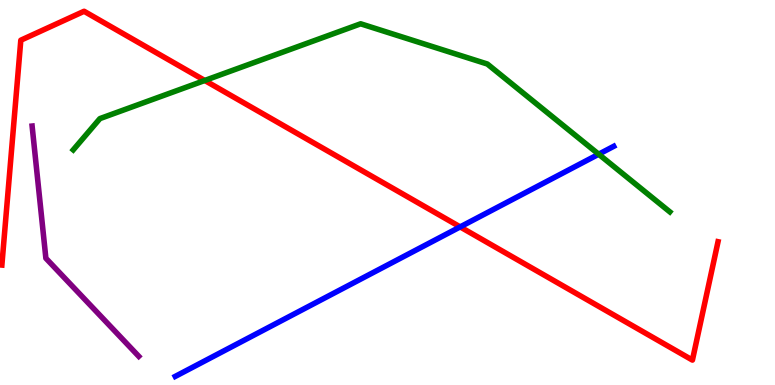[{'lines': ['blue', 'red'], 'intersections': [{'x': 5.94, 'y': 4.11}]}, {'lines': ['green', 'red'], 'intersections': [{'x': 2.64, 'y': 7.91}]}, {'lines': ['purple', 'red'], 'intersections': []}, {'lines': ['blue', 'green'], 'intersections': [{'x': 7.72, 'y': 5.99}]}, {'lines': ['blue', 'purple'], 'intersections': []}, {'lines': ['green', 'purple'], 'intersections': []}]